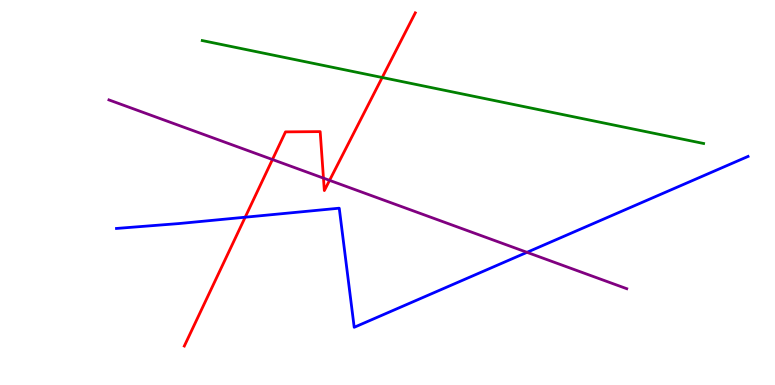[{'lines': ['blue', 'red'], 'intersections': [{'x': 3.16, 'y': 4.36}]}, {'lines': ['green', 'red'], 'intersections': [{'x': 4.93, 'y': 7.99}]}, {'lines': ['purple', 'red'], 'intersections': [{'x': 3.52, 'y': 5.86}, {'x': 4.17, 'y': 5.37}, {'x': 4.25, 'y': 5.32}]}, {'lines': ['blue', 'green'], 'intersections': []}, {'lines': ['blue', 'purple'], 'intersections': [{'x': 6.8, 'y': 3.45}]}, {'lines': ['green', 'purple'], 'intersections': []}]